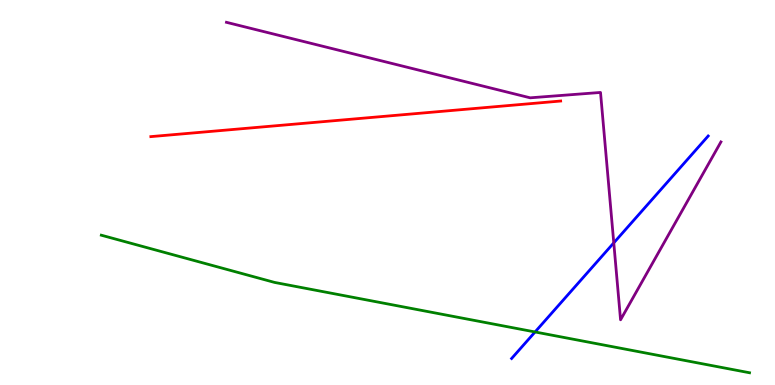[{'lines': ['blue', 'red'], 'intersections': []}, {'lines': ['green', 'red'], 'intersections': []}, {'lines': ['purple', 'red'], 'intersections': []}, {'lines': ['blue', 'green'], 'intersections': [{'x': 6.9, 'y': 1.38}]}, {'lines': ['blue', 'purple'], 'intersections': [{'x': 7.92, 'y': 3.69}]}, {'lines': ['green', 'purple'], 'intersections': []}]